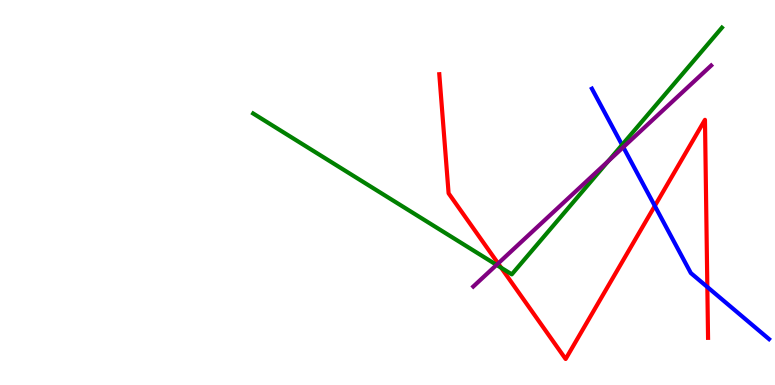[{'lines': ['blue', 'red'], 'intersections': [{'x': 8.45, 'y': 4.65}, {'x': 9.13, 'y': 2.55}]}, {'lines': ['green', 'red'], 'intersections': [{'x': 6.47, 'y': 3.04}]}, {'lines': ['purple', 'red'], 'intersections': [{'x': 6.43, 'y': 3.16}]}, {'lines': ['blue', 'green'], 'intersections': [{'x': 8.03, 'y': 6.24}]}, {'lines': ['blue', 'purple'], 'intersections': [{'x': 8.04, 'y': 6.18}]}, {'lines': ['green', 'purple'], 'intersections': [{'x': 6.41, 'y': 3.12}, {'x': 7.85, 'y': 5.81}]}]